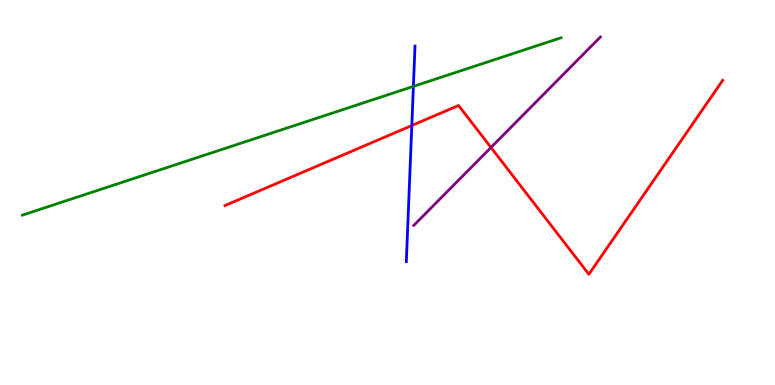[{'lines': ['blue', 'red'], 'intersections': [{'x': 5.31, 'y': 6.74}]}, {'lines': ['green', 'red'], 'intersections': []}, {'lines': ['purple', 'red'], 'intersections': [{'x': 6.34, 'y': 6.17}]}, {'lines': ['blue', 'green'], 'intersections': [{'x': 5.33, 'y': 7.76}]}, {'lines': ['blue', 'purple'], 'intersections': []}, {'lines': ['green', 'purple'], 'intersections': []}]